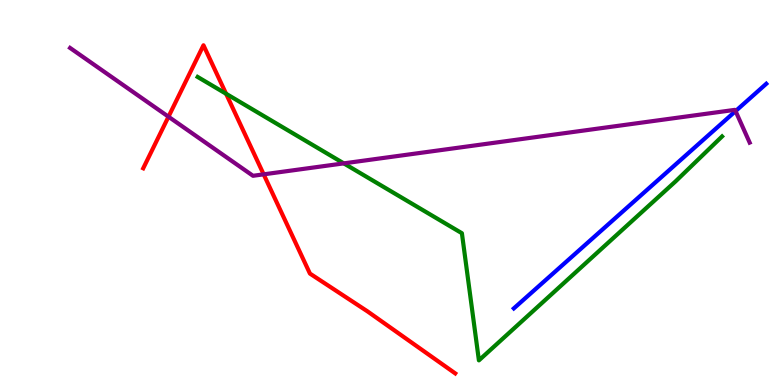[{'lines': ['blue', 'red'], 'intersections': []}, {'lines': ['green', 'red'], 'intersections': [{'x': 2.92, 'y': 7.56}]}, {'lines': ['purple', 'red'], 'intersections': [{'x': 2.17, 'y': 6.97}, {'x': 3.4, 'y': 5.47}]}, {'lines': ['blue', 'green'], 'intersections': []}, {'lines': ['blue', 'purple'], 'intersections': [{'x': 9.49, 'y': 7.11}]}, {'lines': ['green', 'purple'], 'intersections': [{'x': 4.44, 'y': 5.76}]}]